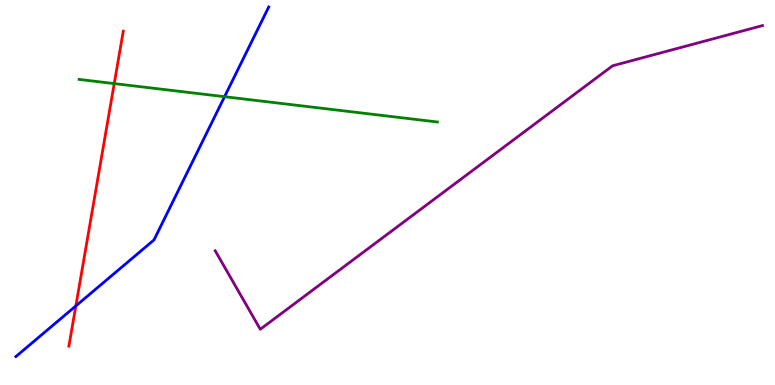[{'lines': ['blue', 'red'], 'intersections': [{'x': 0.979, 'y': 2.05}]}, {'lines': ['green', 'red'], 'intersections': [{'x': 1.47, 'y': 7.83}]}, {'lines': ['purple', 'red'], 'intersections': []}, {'lines': ['blue', 'green'], 'intersections': [{'x': 2.9, 'y': 7.49}]}, {'lines': ['blue', 'purple'], 'intersections': []}, {'lines': ['green', 'purple'], 'intersections': []}]